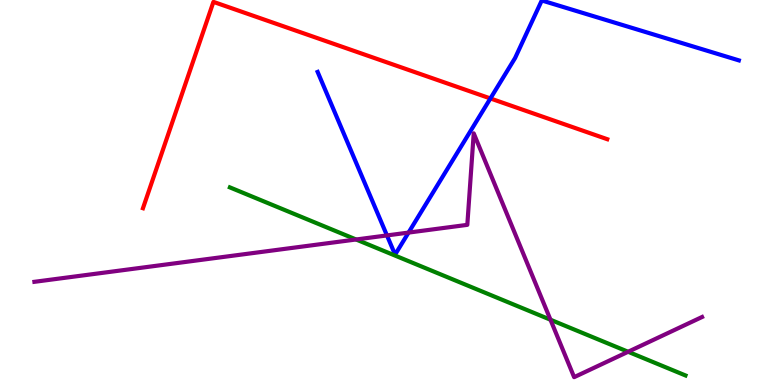[{'lines': ['blue', 'red'], 'intersections': [{'x': 6.33, 'y': 7.44}]}, {'lines': ['green', 'red'], 'intersections': []}, {'lines': ['purple', 'red'], 'intersections': []}, {'lines': ['blue', 'green'], 'intersections': []}, {'lines': ['blue', 'purple'], 'intersections': [{'x': 4.99, 'y': 3.88}, {'x': 5.27, 'y': 3.96}]}, {'lines': ['green', 'purple'], 'intersections': [{'x': 4.59, 'y': 3.78}, {'x': 7.1, 'y': 1.7}, {'x': 8.1, 'y': 0.863}]}]